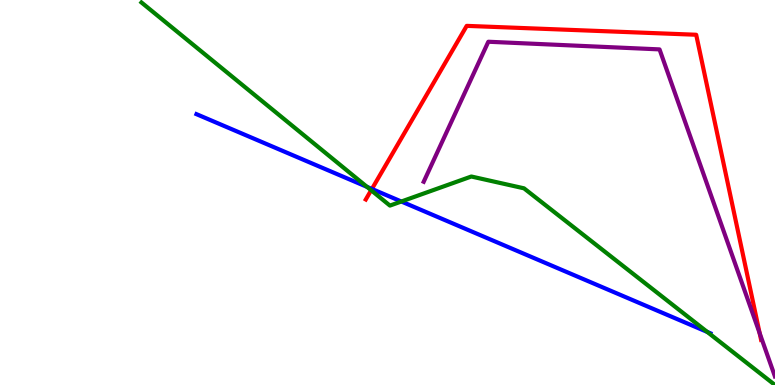[{'lines': ['blue', 'red'], 'intersections': [{'x': 4.8, 'y': 5.09}]}, {'lines': ['green', 'red'], 'intersections': [{'x': 4.79, 'y': 5.06}]}, {'lines': ['purple', 'red'], 'intersections': [{'x': 9.8, 'y': 1.35}]}, {'lines': ['blue', 'green'], 'intersections': [{'x': 4.74, 'y': 5.15}, {'x': 5.18, 'y': 4.77}, {'x': 9.13, 'y': 1.38}]}, {'lines': ['blue', 'purple'], 'intersections': []}, {'lines': ['green', 'purple'], 'intersections': []}]